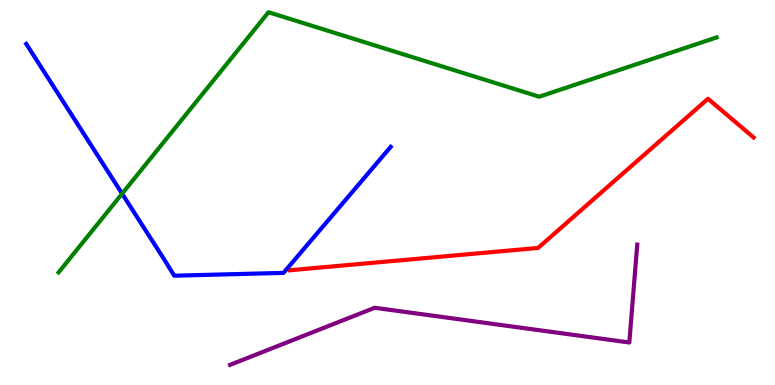[{'lines': ['blue', 'red'], 'intersections': []}, {'lines': ['green', 'red'], 'intersections': []}, {'lines': ['purple', 'red'], 'intersections': []}, {'lines': ['blue', 'green'], 'intersections': [{'x': 1.58, 'y': 4.97}]}, {'lines': ['blue', 'purple'], 'intersections': []}, {'lines': ['green', 'purple'], 'intersections': []}]